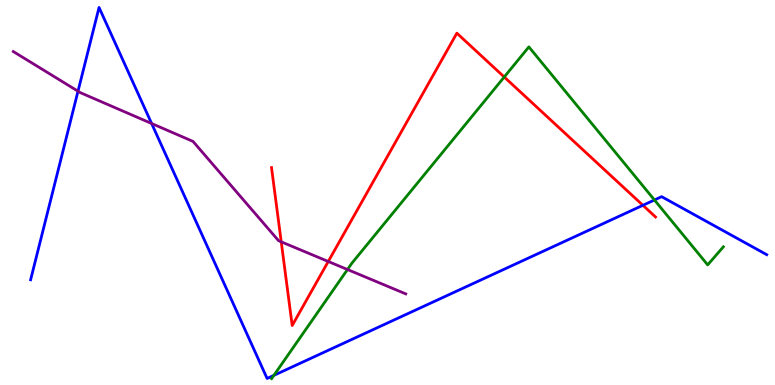[{'lines': ['blue', 'red'], 'intersections': [{'x': 8.3, 'y': 4.67}]}, {'lines': ['green', 'red'], 'intersections': [{'x': 6.51, 'y': 8.0}]}, {'lines': ['purple', 'red'], 'intersections': [{'x': 3.63, 'y': 3.72}, {'x': 4.24, 'y': 3.21}]}, {'lines': ['blue', 'green'], 'intersections': [{'x': 3.53, 'y': 0.25}, {'x': 8.44, 'y': 4.81}]}, {'lines': ['blue', 'purple'], 'intersections': [{'x': 1.01, 'y': 7.63}, {'x': 1.96, 'y': 6.79}]}, {'lines': ['green', 'purple'], 'intersections': [{'x': 4.48, 'y': 3.0}]}]